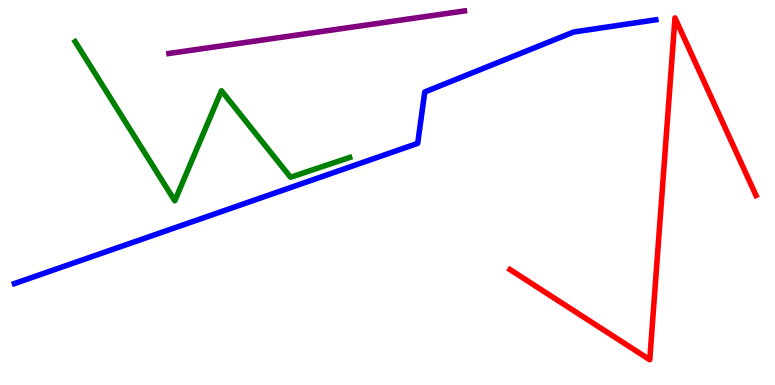[{'lines': ['blue', 'red'], 'intersections': []}, {'lines': ['green', 'red'], 'intersections': []}, {'lines': ['purple', 'red'], 'intersections': []}, {'lines': ['blue', 'green'], 'intersections': []}, {'lines': ['blue', 'purple'], 'intersections': []}, {'lines': ['green', 'purple'], 'intersections': []}]